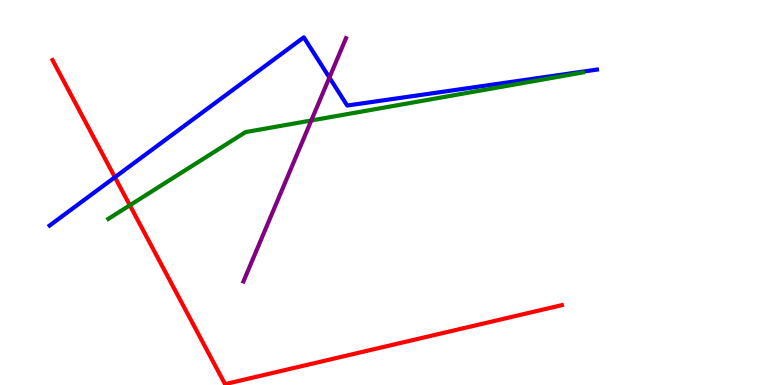[{'lines': ['blue', 'red'], 'intersections': [{'x': 1.48, 'y': 5.4}]}, {'lines': ['green', 'red'], 'intersections': [{'x': 1.68, 'y': 4.67}]}, {'lines': ['purple', 'red'], 'intersections': []}, {'lines': ['blue', 'green'], 'intersections': []}, {'lines': ['blue', 'purple'], 'intersections': [{'x': 4.25, 'y': 7.99}]}, {'lines': ['green', 'purple'], 'intersections': [{'x': 4.02, 'y': 6.87}]}]